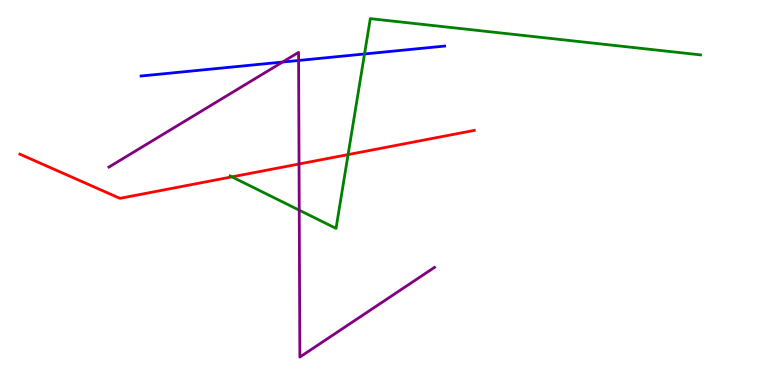[{'lines': ['blue', 'red'], 'intersections': []}, {'lines': ['green', 'red'], 'intersections': [{'x': 2.99, 'y': 5.41}, {'x': 4.49, 'y': 5.98}]}, {'lines': ['purple', 'red'], 'intersections': [{'x': 3.86, 'y': 5.74}]}, {'lines': ['blue', 'green'], 'intersections': [{'x': 4.7, 'y': 8.6}]}, {'lines': ['blue', 'purple'], 'intersections': [{'x': 3.65, 'y': 8.39}, {'x': 3.85, 'y': 8.43}]}, {'lines': ['green', 'purple'], 'intersections': [{'x': 3.86, 'y': 4.54}]}]